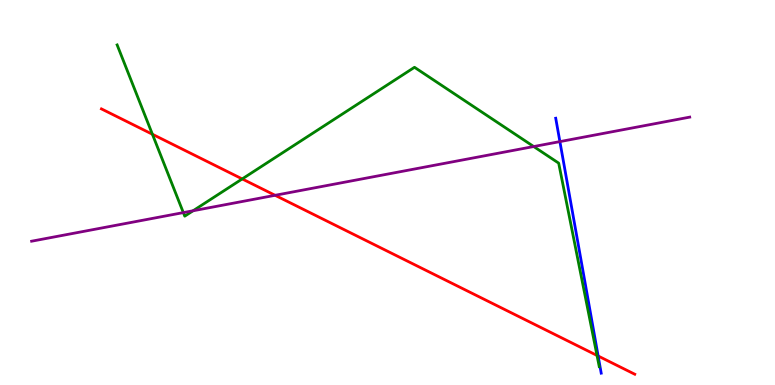[{'lines': ['blue', 'red'], 'intersections': [{'x': 7.72, 'y': 0.753}]}, {'lines': ['green', 'red'], 'intersections': [{'x': 1.97, 'y': 6.51}, {'x': 3.13, 'y': 5.35}, {'x': 7.7, 'y': 0.768}]}, {'lines': ['purple', 'red'], 'intersections': [{'x': 3.55, 'y': 4.93}]}, {'lines': ['blue', 'green'], 'intersections': []}, {'lines': ['blue', 'purple'], 'intersections': [{'x': 7.22, 'y': 6.32}]}, {'lines': ['green', 'purple'], 'intersections': [{'x': 2.37, 'y': 4.48}, {'x': 2.49, 'y': 4.53}, {'x': 6.89, 'y': 6.19}]}]